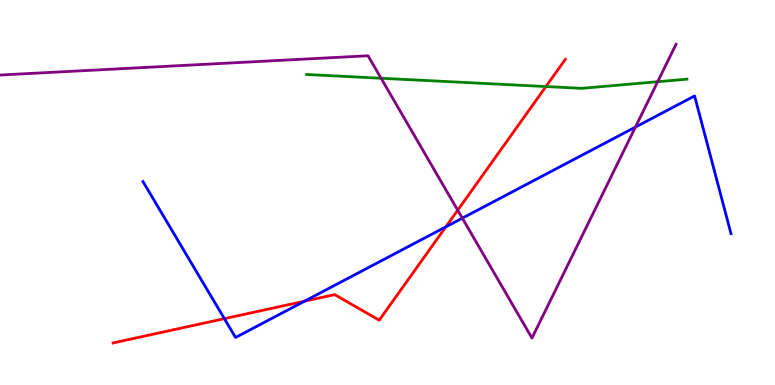[{'lines': ['blue', 'red'], 'intersections': [{'x': 2.9, 'y': 1.72}, {'x': 3.93, 'y': 2.18}, {'x': 5.75, 'y': 4.11}]}, {'lines': ['green', 'red'], 'intersections': [{'x': 7.04, 'y': 7.75}]}, {'lines': ['purple', 'red'], 'intersections': [{'x': 5.91, 'y': 4.54}]}, {'lines': ['blue', 'green'], 'intersections': []}, {'lines': ['blue', 'purple'], 'intersections': [{'x': 5.97, 'y': 4.33}, {'x': 8.2, 'y': 6.7}]}, {'lines': ['green', 'purple'], 'intersections': [{'x': 4.92, 'y': 7.97}, {'x': 8.49, 'y': 7.88}]}]